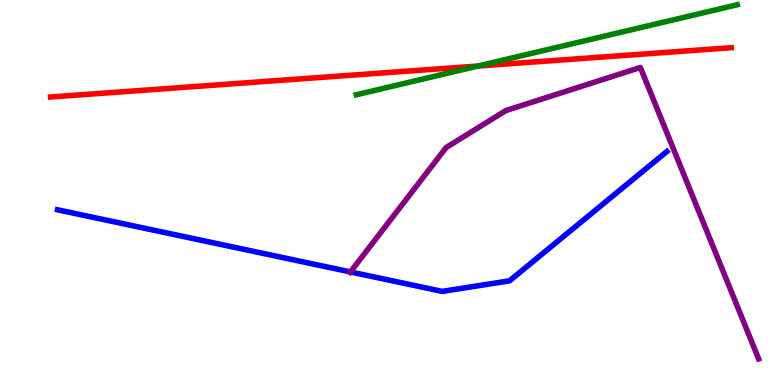[{'lines': ['blue', 'red'], 'intersections': []}, {'lines': ['green', 'red'], 'intersections': [{'x': 6.17, 'y': 8.28}]}, {'lines': ['purple', 'red'], 'intersections': []}, {'lines': ['blue', 'green'], 'intersections': []}, {'lines': ['blue', 'purple'], 'intersections': [{'x': 4.52, 'y': 2.94}]}, {'lines': ['green', 'purple'], 'intersections': []}]